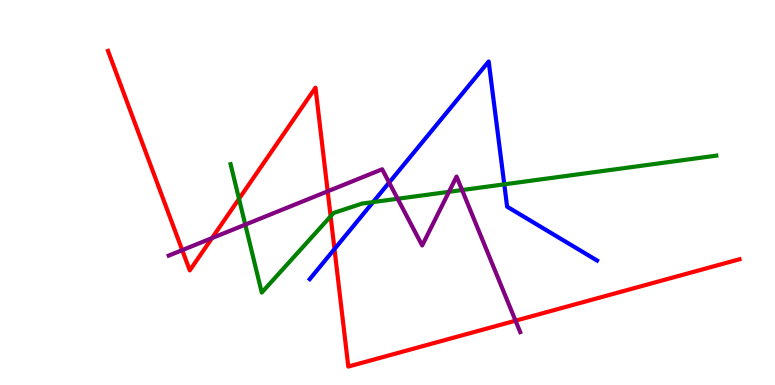[{'lines': ['blue', 'red'], 'intersections': [{'x': 4.32, 'y': 3.53}]}, {'lines': ['green', 'red'], 'intersections': [{'x': 3.08, 'y': 4.84}, {'x': 4.27, 'y': 4.38}]}, {'lines': ['purple', 'red'], 'intersections': [{'x': 2.35, 'y': 3.5}, {'x': 2.74, 'y': 3.82}, {'x': 4.23, 'y': 5.03}, {'x': 6.65, 'y': 1.67}]}, {'lines': ['blue', 'green'], 'intersections': [{'x': 4.81, 'y': 4.75}, {'x': 6.51, 'y': 5.21}]}, {'lines': ['blue', 'purple'], 'intersections': [{'x': 5.02, 'y': 5.26}]}, {'lines': ['green', 'purple'], 'intersections': [{'x': 3.16, 'y': 4.17}, {'x': 5.13, 'y': 4.84}, {'x': 5.79, 'y': 5.02}, {'x': 5.96, 'y': 5.06}]}]